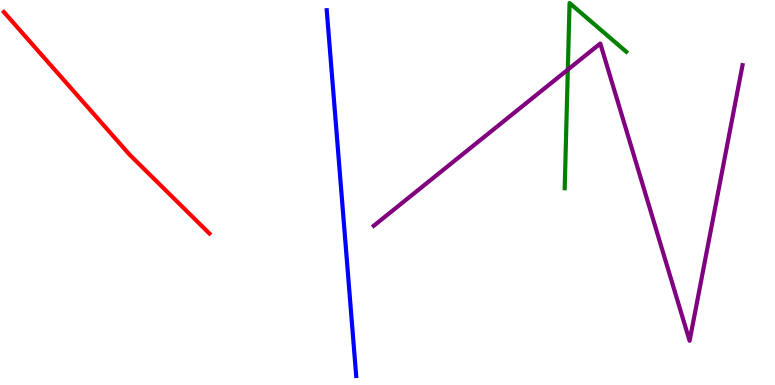[{'lines': ['blue', 'red'], 'intersections': []}, {'lines': ['green', 'red'], 'intersections': []}, {'lines': ['purple', 'red'], 'intersections': []}, {'lines': ['blue', 'green'], 'intersections': []}, {'lines': ['blue', 'purple'], 'intersections': []}, {'lines': ['green', 'purple'], 'intersections': [{'x': 7.33, 'y': 8.19}]}]